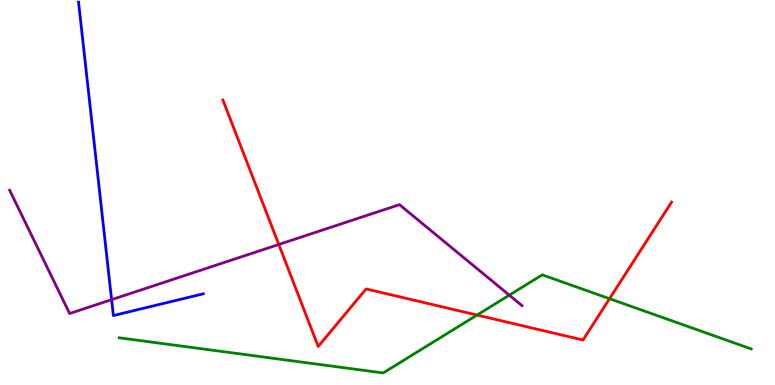[{'lines': ['blue', 'red'], 'intersections': []}, {'lines': ['green', 'red'], 'intersections': [{'x': 6.16, 'y': 1.82}, {'x': 7.87, 'y': 2.24}]}, {'lines': ['purple', 'red'], 'intersections': [{'x': 3.6, 'y': 3.65}]}, {'lines': ['blue', 'green'], 'intersections': []}, {'lines': ['blue', 'purple'], 'intersections': [{'x': 1.44, 'y': 2.22}]}, {'lines': ['green', 'purple'], 'intersections': [{'x': 6.57, 'y': 2.33}]}]